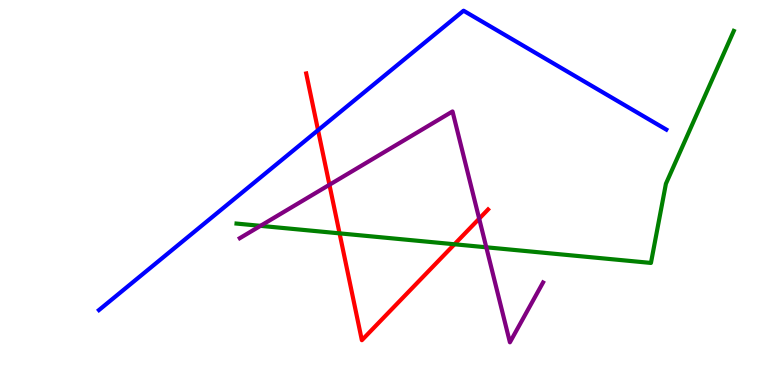[{'lines': ['blue', 'red'], 'intersections': [{'x': 4.1, 'y': 6.62}]}, {'lines': ['green', 'red'], 'intersections': [{'x': 4.38, 'y': 3.94}, {'x': 5.86, 'y': 3.66}]}, {'lines': ['purple', 'red'], 'intersections': [{'x': 4.25, 'y': 5.2}, {'x': 6.18, 'y': 4.32}]}, {'lines': ['blue', 'green'], 'intersections': []}, {'lines': ['blue', 'purple'], 'intersections': []}, {'lines': ['green', 'purple'], 'intersections': [{'x': 3.36, 'y': 4.13}, {'x': 6.27, 'y': 3.58}]}]